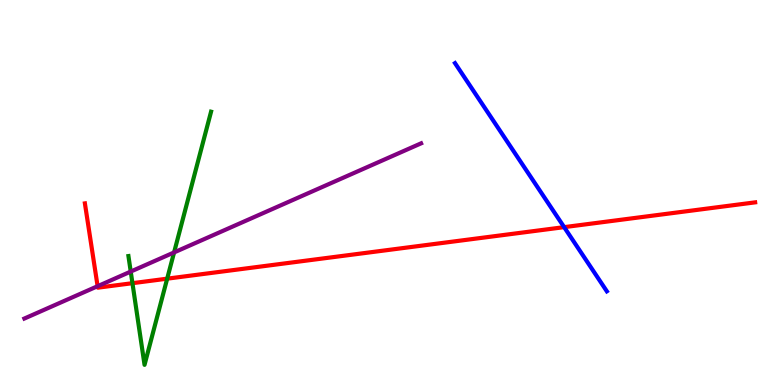[{'lines': ['blue', 'red'], 'intersections': [{'x': 7.28, 'y': 4.1}]}, {'lines': ['green', 'red'], 'intersections': [{'x': 1.71, 'y': 2.64}, {'x': 2.16, 'y': 2.76}]}, {'lines': ['purple', 'red'], 'intersections': [{'x': 1.26, 'y': 2.57}]}, {'lines': ['blue', 'green'], 'intersections': []}, {'lines': ['blue', 'purple'], 'intersections': []}, {'lines': ['green', 'purple'], 'intersections': [{'x': 1.69, 'y': 2.95}, {'x': 2.25, 'y': 3.44}]}]